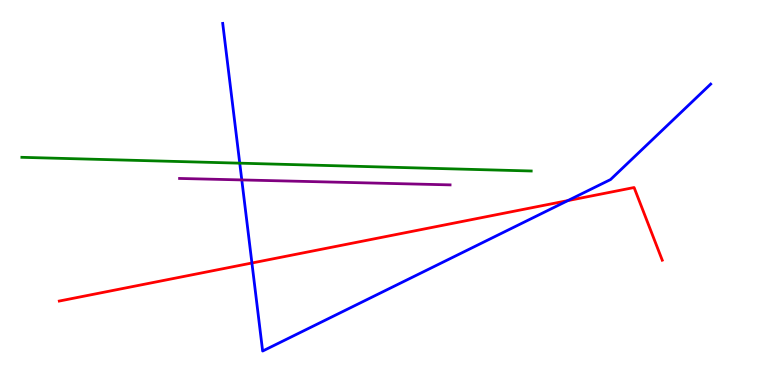[{'lines': ['blue', 'red'], 'intersections': [{'x': 3.25, 'y': 3.17}, {'x': 7.33, 'y': 4.79}]}, {'lines': ['green', 'red'], 'intersections': []}, {'lines': ['purple', 'red'], 'intersections': []}, {'lines': ['blue', 'green'], 'intersections': [{'x': 3.09, 'y': 5.76}]}, {'lines': ['blue', 'purple'], 'intersections': [{'x': 3.12, 'y': 5.33}]}, {'lines': ['green', 'purple'], 'intersections': []}]